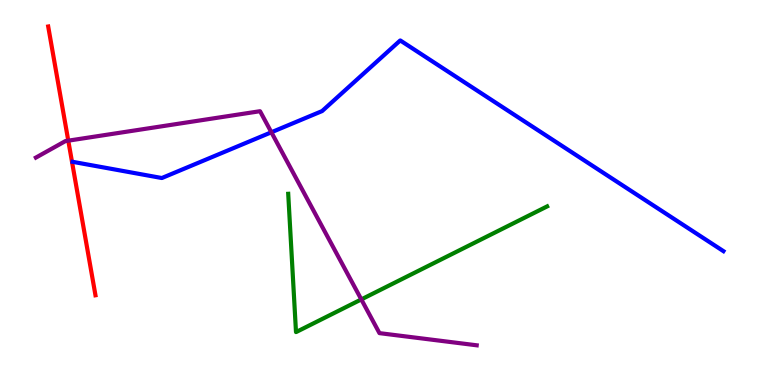[{'lines': ['blue', 'red'], 'intersections': []}, {'lines': ['green', 'red'], 'intersections': []}, {'lines': ['purple', 'red'], 'intersections': [{'x': 0.881, 'y': 6.35}]}, {'lines': ['blue', 'green'], 'intersections': []}, {'lines': ['blue', 'purple'], 'intersections': [{'x': 3.5, 'y': 6.56}]}, {'lines': ['green', 'purple'], 'intersections': [{'x': 4.66, 'y': 2.22}]}]